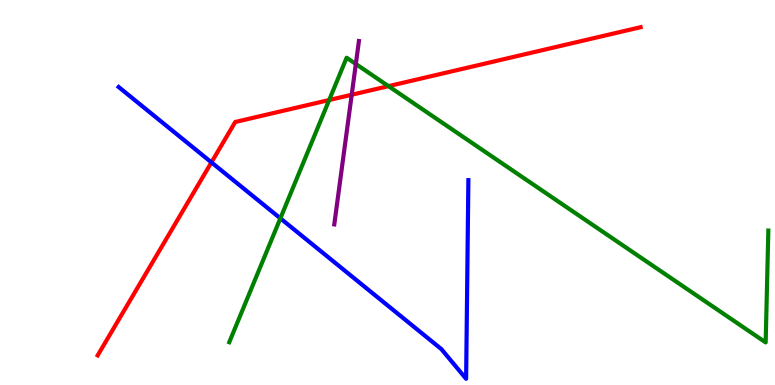[{'lines': ['blue', 'red'], 'intersections': [{'x': 2.73, 'y': 5.78}]}, {'lines': ['green', 'red'], 'intersections': [{'x': 4.25, 'y': 7.4}, {'x': 5.01, 'y': 7.76}]}, {'lines': ['purple', 'red'], 'intersections': [{'x': 4.54, 'y': 7.54}]}, {'lines': ['blue', 'green'], 'intersections': [{'x': 3.62, 'y': 4.33}]}, {'lines': ['blue', 'purple'], 'intersections': []}, {'lines': ['green', 'purple'], 'intersections': [{'x': 4.59, 'y': 8.34}]}]